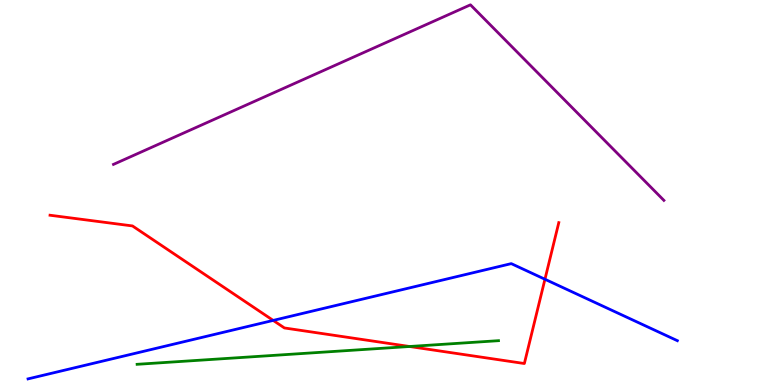[{'lines': ['blue', 'red'], 'intersections': [{'x': 3.53, 'y': 1.68}, {'x': 7.03, 'y': 2.75}]}, {'lines': ['green', 'red'], 'intersections': [{'x': 5.28, 'y': 1.0}]}, {'lines': ['purple', 'red'], 'intersections': []}, {'lines': ['blue', 'green'], 'intersections': []}, {'lines': ['blue', 'purple'], 'intersections': []}, {'lines': ['green', 'purple'], 'intersections': []}]